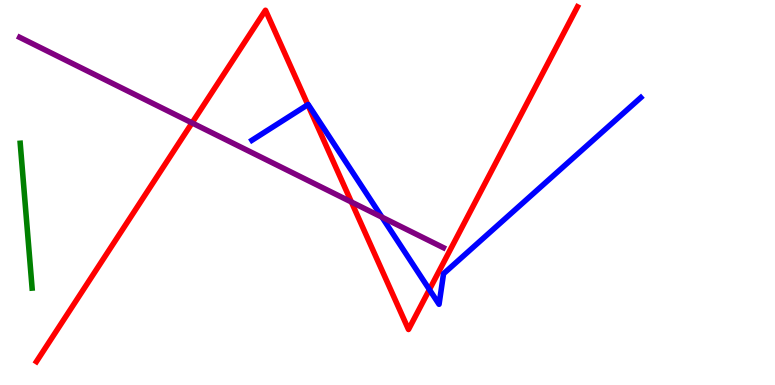[{'lines': ['blue', 'red'], 'intersections': [{'x': 3.97, 'y': 7.28}, {'x': 5.54, 'y': 2.48}]}, {'lines': ['green', 'red'], 'intersections': []}, {'lines': ['purple', 'red'], 'intersections': [{'x': 2.48, 'y': 6.81}, {'x': 4.53, 'y': 4.75}]}, {'lines': ['blue', 'green'], 'intersections': []}, {'lines': ['blue', 'purple'], 'intersections': [{'x': 4.93, 'y': 4.36}]}, {'lines': ['green', 'purple'], 'intersections': []}]